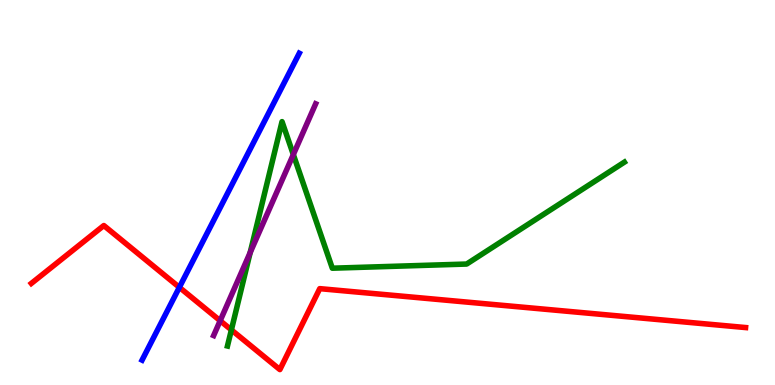[{'lines': ['blue', 'red'], 'intersections': [{'x': 2.31, 'y': 2.54}]}, {'lines': ['green', 'red'], 'intersections': [{'x': 2.99, 'y': 1.43}]}, {'lines': ['purple', 'red'], 'intersections': [{'x': 2.84, 'y': 1.67}]}, {'lines': ['blue', 'green'], 'intersections': []}, {'lines': ['blue', 'purple'], 'intersections': []}, {'lines': ['green', 'purple'], 'intersections': [{'x': 3.23, 'y': 3.44}, {'x': 3.78, 'y': 5.99}]}]